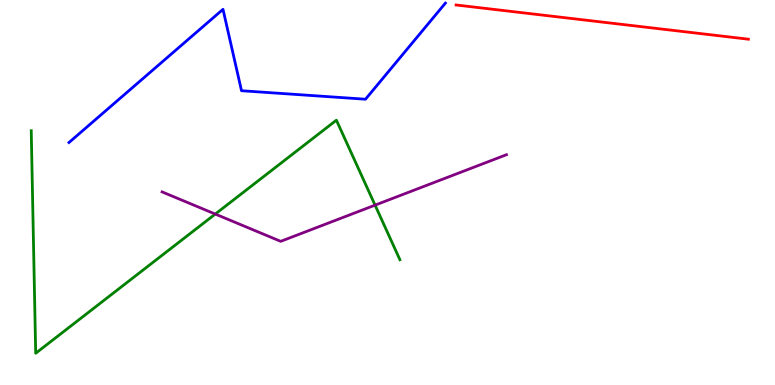[{'lines': ['blue', 'red'], 'intersections': []}, {'lines': ['green', 'red'], 'intersections': []}, {'lines': ['purple', 'red'], 'intersections': []}, {'lines': ['blue', 'green'], 'intersections': []}, {'lines': ['blue', 'purple'], 'intersections': []}, {'lines': ['green', 'purple'], 'intersections': [{'x': 2.78, 'y': 4.44}, {'x': 4.84, 'y': 4.67}]}]